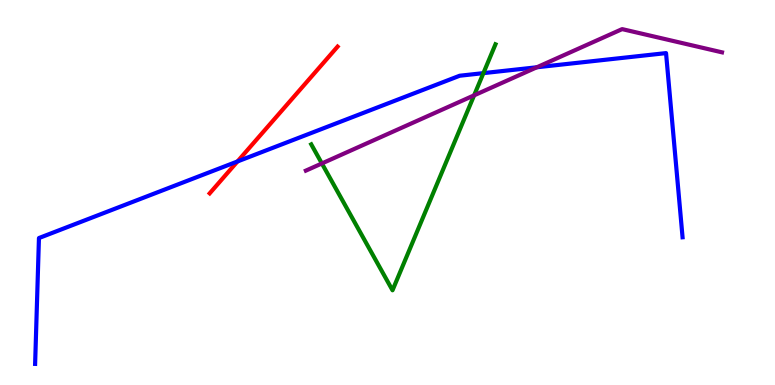[{'lines': ['blue', 'red'], 'intersections': [{'x': 3.06, 'y': 5.81}]}, {'lines': ['green', 'red'], 'intersections': []}, {'lines': ['purple', 'red'], 'intersections': []}, {'lines': ['blue', 'green'], 'intersections': [{'x': 6.24, 'y': 8.1}]}, {'lines': ['blue', 'purple'], 'intersections': [{'x': 6.93, 'y': 8.25}]}, {'lines': ['green', 'purple'], 'intersections': [{'x': 4.15, 'y': 5.75}, {'x': 6.12, 'y': 7.52}]}]